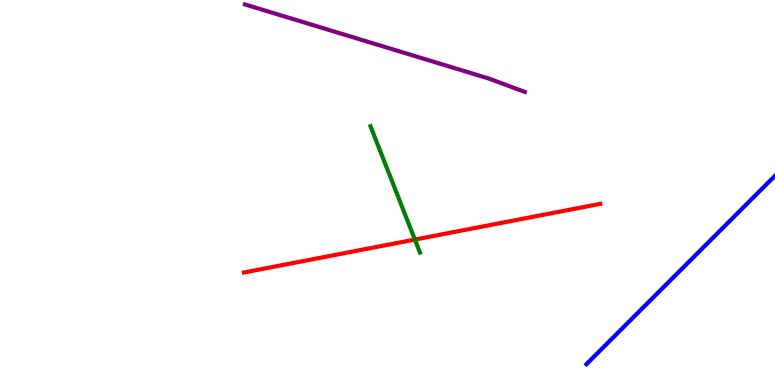[{'lines': ['blue', 'red'], 'intersections': []}, {'lines': ['green', 'red'], 'intersections': [{'x': 5.35, 'y': 3.78}]}, {'lines': ['purple', 'red'], 'intersections': []}, {'lines': ['blue', 'green'], 'intersections': []}, {'lines': ['blue', 'purple'], 'intersections': []}, {'lines': ['green', 'purple'], 'intersections': []}]